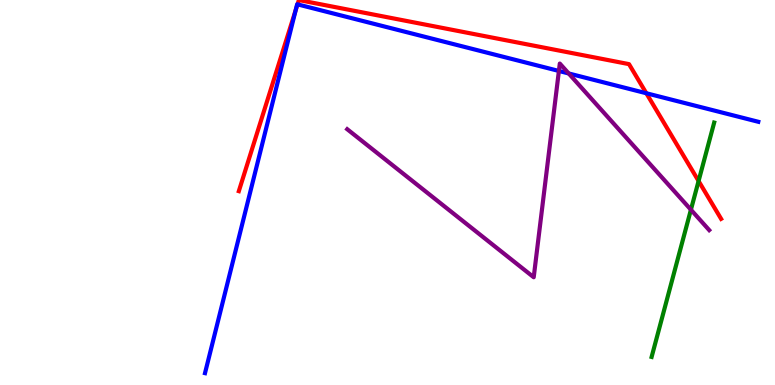[{'lines': ['blue', 'red'], 'intersections': [{'x': 3.81, 'y': 9.73}, {'x': 3.84, 'y': 9.89}, {'x': 8.34, 'y': 7.58}]}, {'lines': ['green', 'red'], 'intersections': [{'x': 9.01, 'y': 5.3}]}, {'lines': ['purple', 'red'], 'intersections': []}, {'lines': ['blue', 'green'], 'intersections': []}, {'lines': ['blue', 'purple'], 'intersections': [{'x': 7.21, 'y': 8.16}, {'x': 7.34, 'y': 8.09}]}, {'lines': ['green', 'purple'], 'intersections': [{'x': 8.92, 'y': 4.55}]}]